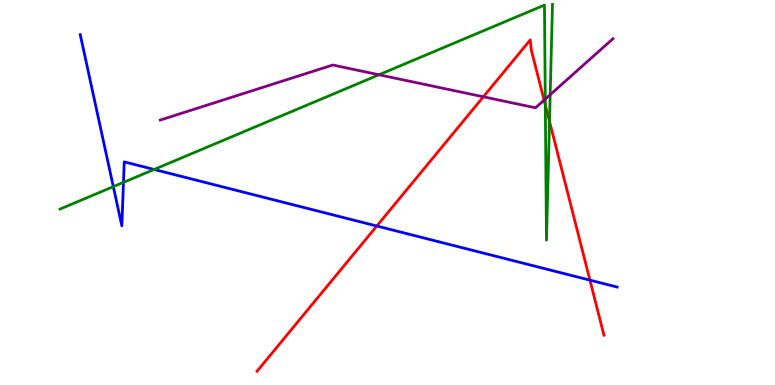[{'lines': ['blue', 'red'], 'intersections': [{'x': 4.86, 'y': 4.13}, {'x': 7.61, 'y': 2.72}]}, {'lines': ['green', 'red'], 'intersections': [{'x': 7.04, 'y': 7.27}, {'x': 7.09, 'y': 6.85}]}, {'lines': ['purple', 'red'], 'intersections': [{'x': 6.24, 'y': 7.49}, {'x': 7.02, 'y': 7.4}]}, {'lines': ['blue', 'green'], 'intersections': [{'x': 1.46, 'y': 5.15}, {'x': 1.59, 'y': 5.26}, {'x': 1.99, 'y': 5.6}]}, {'lines': ['blue', 'purple'], 'intersections': []}, {'lines': ['green', 'purple'], 'intersections': [{'x': 4.89, 'y': 8.06}, {'x': 7.04, 'y': 7.43}, {'x': 7.1, 'y': 7.54}]}]